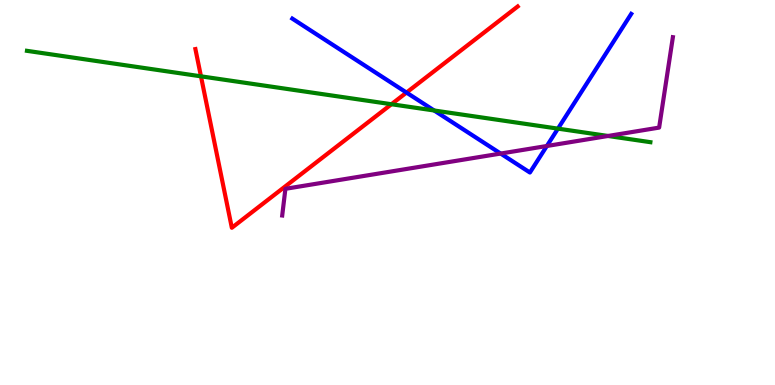[{'lines': ['blue', 'red'], 'intersections': [{'x': 5.25, 'y': 7.6}]}, {'lines': ['green', 'red'], 'intersections': [{'x': 2.59, 'y': 8.02}, {'x': 5.05, 'y': 7.29}]}, {'lines': ['purple', 'red'], 'intersections': []}, {'lines': ['blue', 'green'], 'intersections': [{'x': 5.6, 'y': 7.13}, {'x': 7.2, 'y': 6.66}]}, {'lines': ['blue', 'purple'], 'intersections': [{'x': 6.46, 'y': 6.01}, {'x': 7.06, 'y': 6.21}]}, {'lines': ['green', 'purple'], 'intersections': [{'x': 7.85, 'y': 6.47}]}]